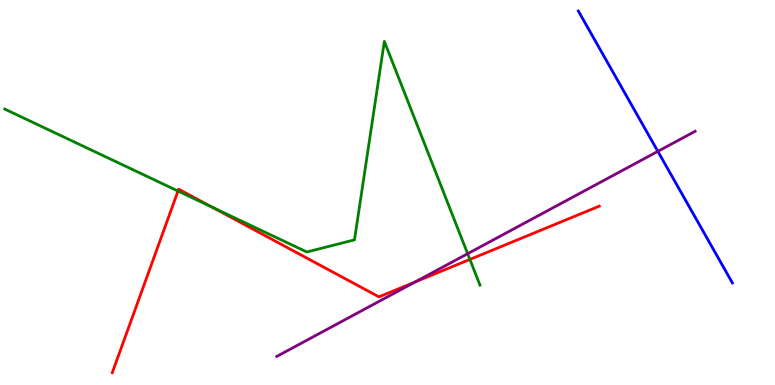[{'lines': ['blue', 'red'], 'intersections': []}, {'lines': ['green', 'red'], 'intersections': [{'x': 2.3, 'y': 5.04}, {'x': 2.74, 'y': 4.62}, {'x': 6.06, 'y': 3.26}]}, {'lines': ['purple', 'red'], 'intersections': [{'x': 5.36, 'y': 2.68}]}, {'lines': ['blue', 'green'], 'intersections': []}, {'lines': ['blue', 'purple'], 'intersections': [{'x': 8.49, 'y': 6.07}]}, {'lines': ['green', 'purple'], 'intersections': [{'x': 6.03, 'y': 3.41}]}]